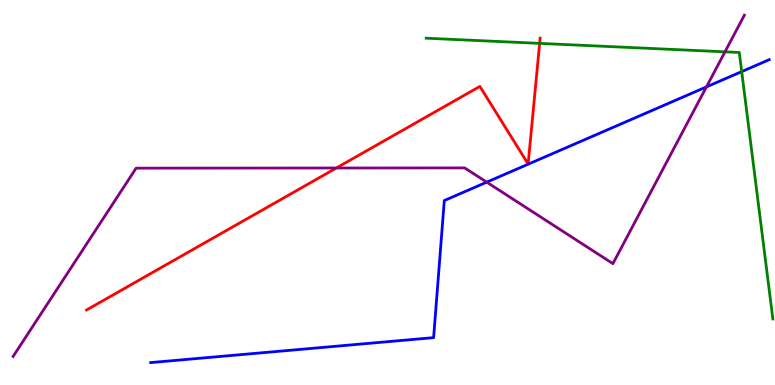[{'lines': ['blue', 'red'], 'intersections': []}, {'lines': ['green', 'red'], 'intersections': [{'x': 6.96, 'y': 8.87}]}, {'lines': ['purple', 'red'], 'intersections': [{'x': 4.34, 'y': 5.64}]}, {'lines': ['blue', 'green'], 'intersections': [{'x': 9.57, 'y': 8.14}]}, {'lines': ['blue', 'purple'], 'intersections': [{'x': 6.28, 'y': 5.27}, {'x': 9.12, 'y': 7.74}]}, {'lines': ['green', 'purple'], 'intersections': [{'x': 9.35, 'y': 8.65}]}]